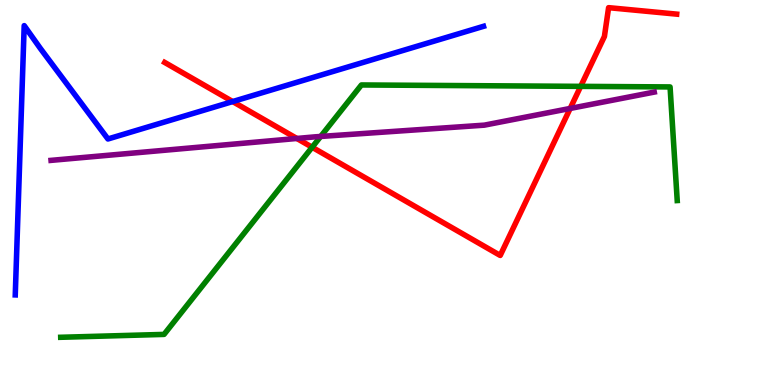[{'lines': ['blue', 'red'], 'intersections': [{'x': 3.0, 'y': 7.36}]}, {'lines': ['green', 'red'], 'intersections': [{'x': 4.03, 'y': 6.18}, {'x': 7.49, 'y': 7.76}]}, {'lines': ['purple', 'red'], 'intersections': [{'x': 3.83, 'y': 6.4}, {'x': 7.36, 'y': 7.18}]}, {'lines': ['blue', 'green'], 'intersections': []}, {'lines': ['blue', 'purple'], 'intersections': []}, {'lines': ['green', 'purple'], 'intersections': [{'x': 4.14, 'y': 6.46}]}]